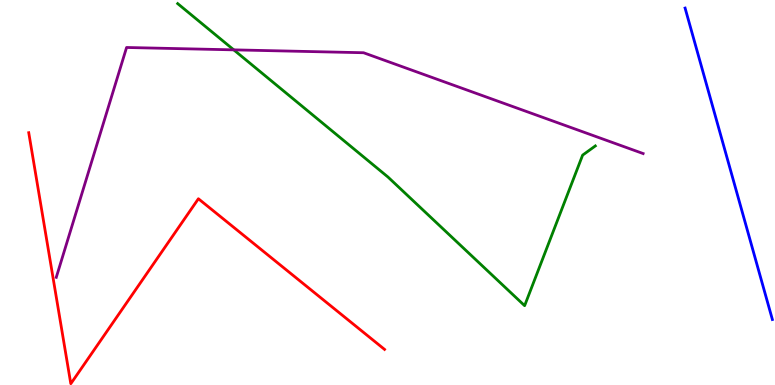[{'lines': ['blue', 'red'], 'intersections': []}, {'lines': ['green', 'red'], 'intersections': []}, {'lines': ['purple', 'red'], 'intersections': []}, {'lines': ['blue', 'green'], 'intersections': []}, {'lines': ['blue', 'purple'], 'intersections': []}, {'lines': ['green', 'purple'], 'intersections': [{'x': 3.02, 'y': 8.71}]}]